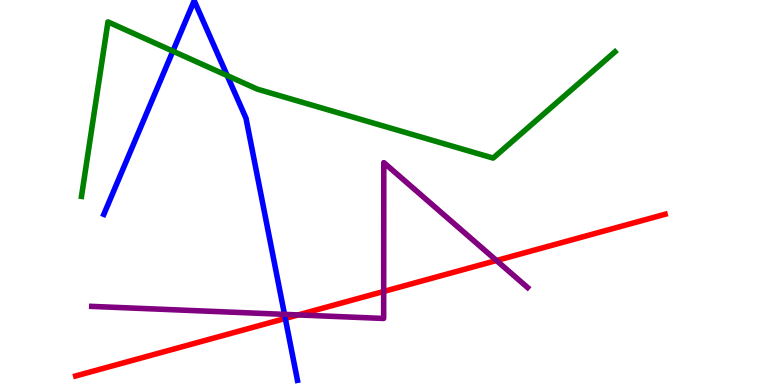[{'lines': ['blue', 'red'], 'intersections': [{'x': 3.68, 'y': 1.73}]}, {'lines': ['green', 'red'], 'intersections': []}, {'lines': ['purple', 'red'], 'intersections': [{'x': 3.85, 'y': 1.82}, {'x': 4.95, 'y': 2.43}, {'x': 6.41, 'y': 3.23}]}, {'lines': ['blue', 'green'], 'intersections': [{'x': 2.23, 'y': 8.67}, {'x': 2.93, 'y': 8.04}]}, {'lines': ['blue', 'purple'], 'intersections': [{'x': 3.67, 'y': 1.83}]}, {'lines': ['green', 'purple'], 'intersections': []}]